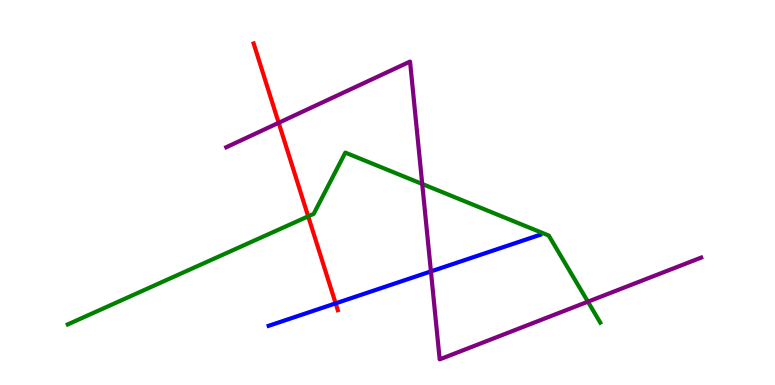[{'lines': ['blue', 'red'], 'intersections': [{'x': 4.33, 'y': 2.12}]}, {'lines': ['green', 'red'], 'intersections': [{'x': 3.98, 'y': 4.38}]}, {'lines': ['purple', 'red'], 'intersections': [{'x': 3.6, 'y': 6.81}]}, {'lines': ['blue', 'green'], 'intersections': []}, {'lines': ['blue', 'purple'], 'intersections': [{'x': 5.56, 'y': 2.95}]}, {'lines': ['green', 'purple'], 'intersections': [{'x': 5.45, 'y': 5.22}, {'x': 7.59, 'y': 2.16}]}]